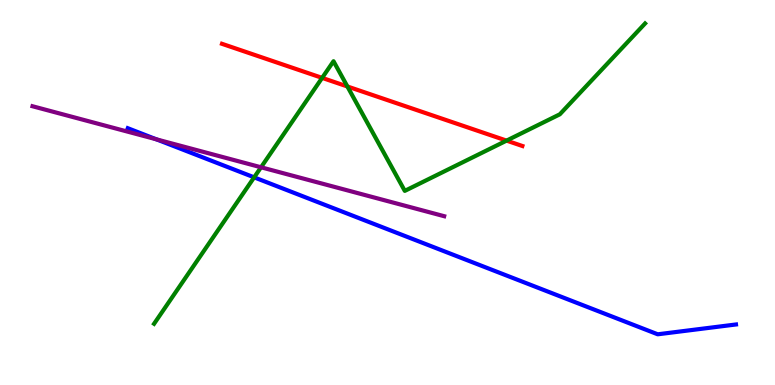[{'lines': ['blue', 'red'], 'intersections': []}, {'lines': ['green', 'red'], 'intersections': [{'x': 4.16, 'y': 7.98}, {'x': 4.48, 'y': 7.75}, {'x': 6.54, 'y': 6.35}]}, {'lines': ['purple', 'red'], 'intersections': []}, {'lines': ['blue', 'green'], 'intersections': [{'x': 3.28, 'y': 5.39}]}, {'lines': ['blue', 'purple'], 'intersections': [{'x': 2.02, 'y': 6.38}]}, {'lines': ['green', 'purple'], 'intersections': [{'x': 3.37, 'y': 5.66}]}]